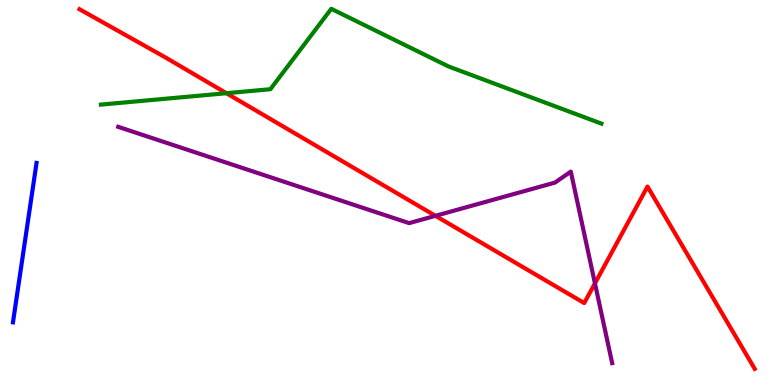[{'lines': ['blue', 'red'], 'intersections': []}, {'lines': ['green', 'red'], 'intersections': [{'x': 2.92, 'y': 7.58}]}, {'lines': ['purple', 'red'], 'intersections': [{'x': 5.62, 'y': 4.39}, {'x': 7.68, 'y': 2.64}]}, {'lines': ['blue', 'green'], 'intersections': []}, {'lines': ['blue', 'purple'], 'intersections': []}, {'lines': ['green', 'purple'], 'intersections': []}]